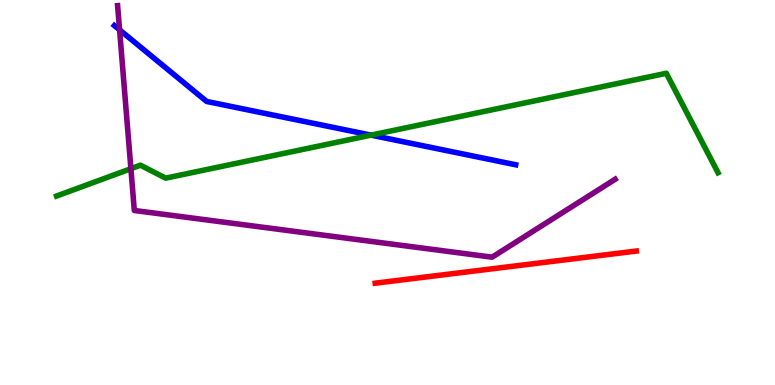[{'lines': ['blue', 'red'], 'intersections': []}, {'lines': ['green', 'red'], 'intersections': []}, {'lines': ['purple', 'red'], 'intersections': []}, {'lines': ['blue', 'green'], 'intersections': [{'x': 4.79, 'y': 6.49}]}, {'lines': ['blue', 'purple'], 'intersections': [{'x': 1.54, 'y': 9.22}]}, {'lines': ['green', 'purple'], 'intersections': [{'x': 1.69, 'y': 5.62}]}]